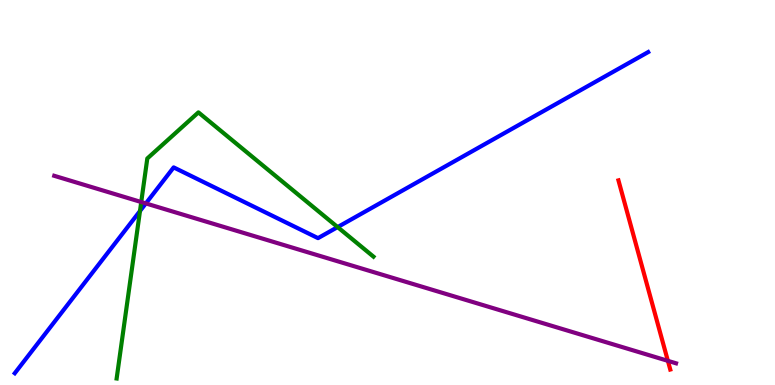[{'lines': ['blue', 'red'], 'intersections': []}, {'lines': ['green', 'red'], 'intersections': []}, {'lines': ['purple', 'red'], 'intersections': [{'x': 8.62, 'y': 0.627}]}, {'lines': ['blue', 'green'], 'intersections': [{'x': 1.81, 'y': 4.52}, {'x': 4.36, 'y': 4.1}]}, {'lines': ['blue', 'purple'], 'intersections': [{'x': 1.88, 'y': 4.72}]}, {'lines': ['green', 'purple'], 'intersections': [{'x': 1.82, 'y': 4.75}]}]